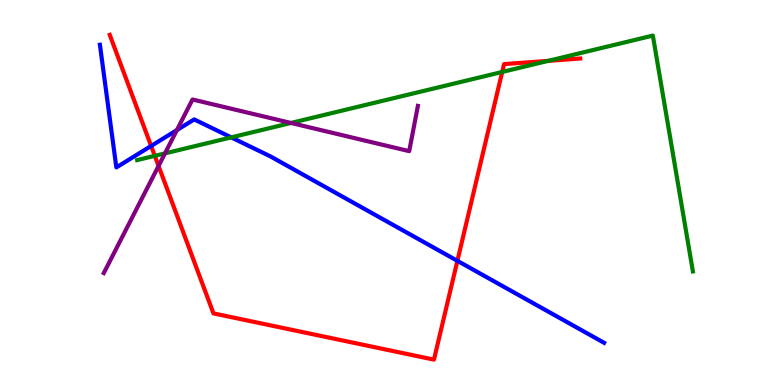[{'lines': ['blue', 'red'], 'intersections': [{'x': 1.95, 'y': 6.21}, {'x': 5.9, 'y': 3.22}]}, {'lines': ['green', 'red'], 'intersections': [{'x': 2.0, 'y': 5.95}, {'x': 6.48, 'y': 8.13}, {'x': 7.07, 'y': 8.42}]}, {'lines': ['purple', 'red'], 'intersections': [{'x': 2.05, 'y': 5.69}]}, {'lines': ['blue', 'green'], 'intersections': [{'x': 2.98, 'y': 6.43}]}, {'lines': ['blue', 'purple'], 'intersections': [{'x': 2.28, 'y': 6.62}]}, {'lines': ['green', 'purple'], 'intersections': [{'x': 2.13, 'y': 6.02}, {'x': 3.75, 'y': 6.81}]}]